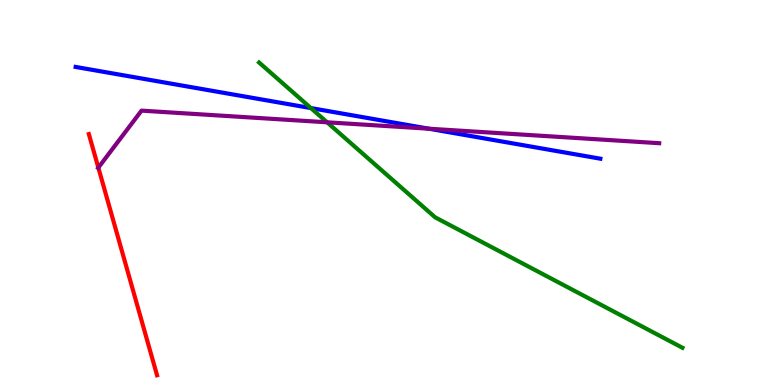[{'lines': ['blue', 'red'], 'intersections': []}, {'lines': ['green', 'red'], 'intersections': []}, {'lines': ['purple', 'red'], 'intersections': [{'x': 1.27, 'y': 5.65}]}, {'lines': ['blue', 'green'], 'intersections': [{'x': 4.01, 'y': 7.19}]}, {'lines': ['blue', 'purple'], 'intersections': [{'x': 5.53, 'y': 6.66}]}, {'lines': ['green', 'purple'], 'intersections': [{'x': 4.22, 'y': 6.82}]}]